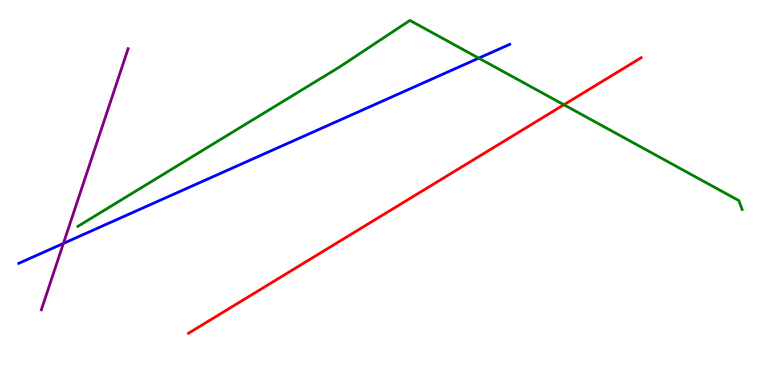[{'lines': ['blue', 'red'], 'intersections': []}, {'lines': ['green', 'red'], 'intersections': [{'x': 7.28, 'y': 7.28}]}, {'lines': ['purple', 'red'], 'intersections': []}, {'lines': ['blue', 'green'], 'intersections': [{'x': 6.18, 'y': 8.49}]}, {'lines': ['blue', 'purple'], 'intersections': [{'x': 0.818, 'y': 3.68}]}, {'lines': ['green', 'purple'], 'intersections': []}]